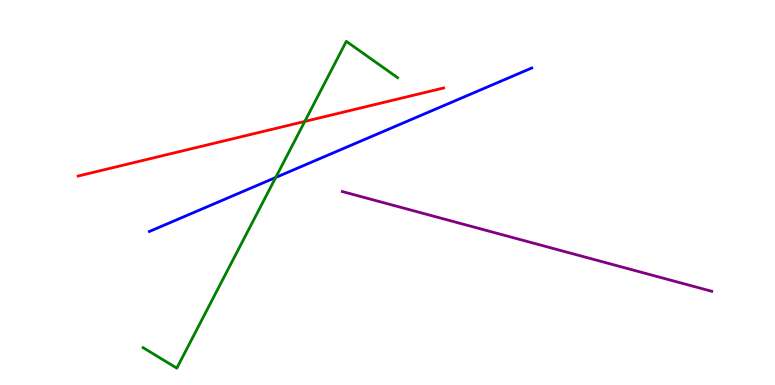[{'lines': ['blue', 'red'], 'intersections': []}, {'lines': ['green', 'red'], 'intersections': [{'x': 3.93, 'y': 6.85}]}, {'lines': ['purple', 'red'], 'intersections': []}, {'lines': ['blue', 'green'], 'intersections': [{'x': 3.56, 'y': 5.39}]}, {'lines': ['blue', 'purple'], 'intersections': []}, {'lines': ['green', 'purple'], 'intersections': []}]